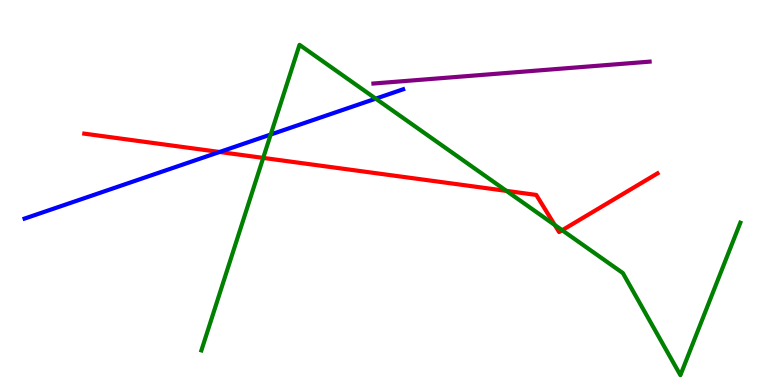[{'lines': ['blue', 'red'], 'intersections': [{'x': 2.83, 'y': 6.05}]}, {'lines': ['green', 'red'], 'intersections': [{'x': 3.4, 'y': 5.9}, {'x': 6.53, 'y': 5.04}, {'x': 7.16, 'y': 4.16}, {'x': 7.25, 'y': 4.02}]}, {'lines': ['purple', 'red'], 'intersections': []}, {'lines': ['blue', 'green'], 'intersections': [{'x': 3.49, 'y': 6.51}, {'x': 4.85, 'y': 7.44}]}, {'lines': ['blue', 'purple'], 'intersections': []}, {'lines': ['green', 'purple'], 'intersections': []}]